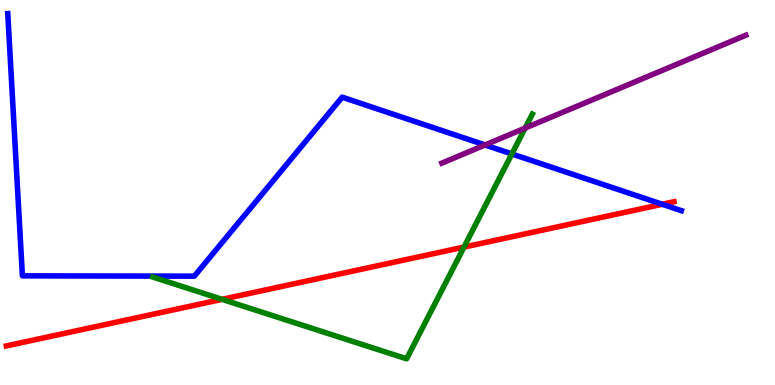[{'lines': ['blue', 'red'], 'intersections': [{'x': 8.55, 'y': 4.69}]}, {'lines': ['green', 'red'], 'intersections': [{'x': 2.87, 'y': 2.23}, {'x': 5.99, 'y': 3.58}]}, {'lines': ['purple', 'red'], 'intersections': []}, {'lines': ['blue', 'green'], 'intersections': [{'x': 6.6, 'y': 6.0}]}, {'lines': ['blue', 'purple'], 'intersections': [{'x': 6.26, 'y': 6.23}]}, {'lines': ['green', 'purple'], 'intersections': [{'x': 6.78, 'y': 6.67}]}]